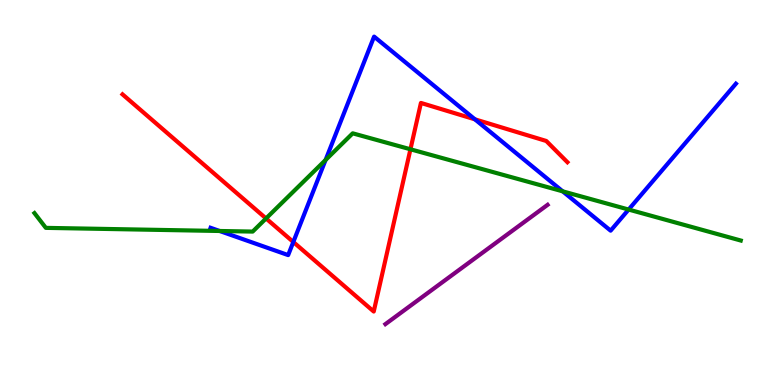[{'lines': ['blue', 'red'], 'intersections': [{'x': 3.78, 'y': 3.71}, {'x': 6.13, 'y': 6.9}]}, {'lines': ['green', 'red'], 'intersections': [{'x': 3.43, 'y': 4.33}, {'x': 5.3, 'y': 6.12}]}, {'lines': ['purple', 'red'], 'intersections': []}, {'lines': ['blue', 'green'], 'intersections': [{'x': 2.83, 'y': 4.0}, {'x': 4.2, 'y': 5.84}, {'x': 7.26, 'y': 5.03}, {'x': 8.11, 'y': 4.56}]}, {'lines': ['blue', 'purple'], 'intersections': []}, {'lines': ['green', 'purple'], 'intersections': []}]